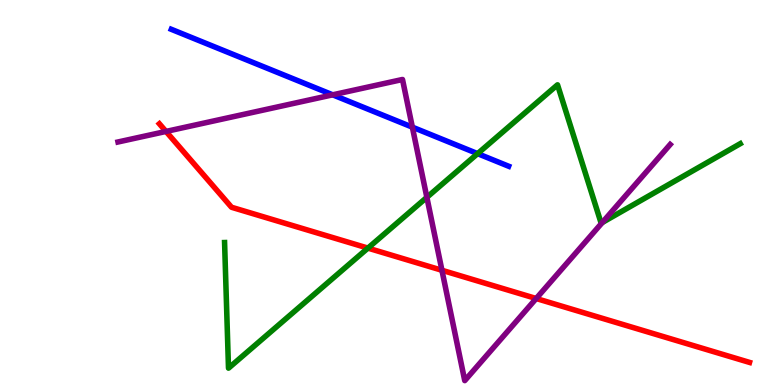[{'lines': ['blue', 'red'], 'intersections': []}, {'lines': ['green', 'red'], 'intersections': [{'x': 4.75, 'y': 3.56}]}, {'lines': ['purple', 'red'], 'intersections': [{'x': 2.14, 'y': 6.59}, {'x': 5.7, 'y': 2.98}, {'x': 6.92, 'y': 2.25}]}, {'lines': ['blue', 'green'], 'intersections': [{'x': 6.16, 'y': 6.01}]}, {'lines': ['blue', 'purple'], 'intersections': [{'x': 4.29, 'y': 7.54}, {'x': 5.32, 'y': 6.7}]}, {'lines': ['green', 'purple'], 'intersections': [{'x': 5.51, 'y': 4.87}, {'x': 7.77, 'y': 4.22}]}]